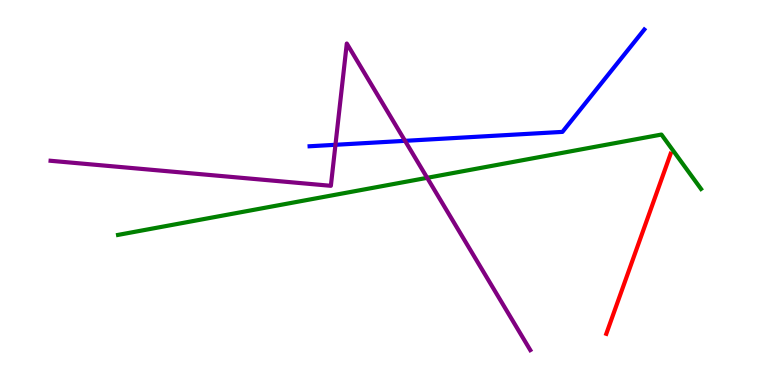[{'lines': ['blue', 'red'], 'intersections': []}, {'lines': ['green', 'red'], 'intersections': []}, {'lines': ['purple', 'red'], 'intersections': []}, {'lines': ['blue', 'green'], 'intersections': []}, {'lines': ['blue', 'purple'], 'intersections': [{'x': 4.33, 'y': 6.24}, {'x': 5.23, 'y': 6.34}]}, {'lines': ['green', 'purple'], 'intersections': [{'x': 5.51, 'y': 5.38}]}]